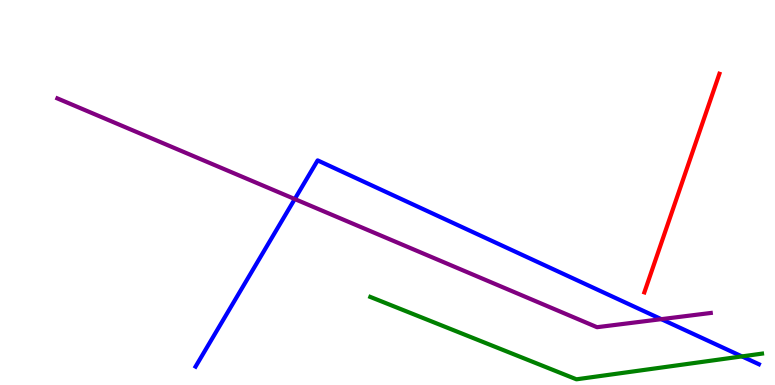[{'lines': ['blue', 'red'], 'intersections': []}, {'lines': ['green', 'red'], 'intersections': []}, {'lines': ['purple', 'red'], 'intersections': []}, {'lines': ['blue', 'green'], 'intersections': [{'x': 9.57, 'y': 0.743}]}, {'lines': ['blue', 'purple'], 'intersections': [{'x': 3.8, 'y': 4.83}, {'x': 8.53, 'y': 1.71}]}, {'lines': ['green', 'purple'], 'intersections': []}]